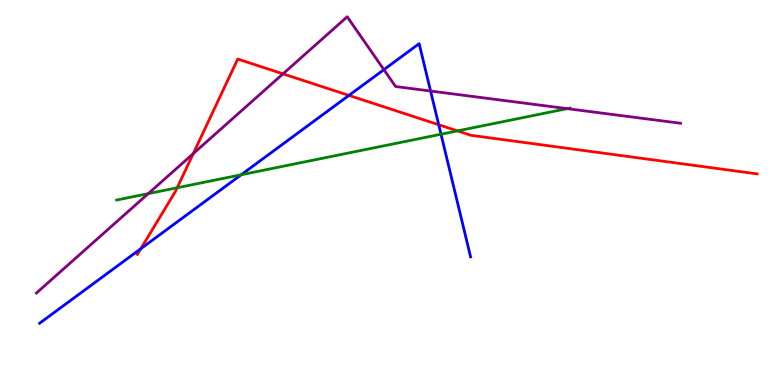[{'lines': ['blue', 'red'], 'intersections': [{'x': 1.82, 'y': 3.54}, {'x': 4.5, 'y': 7.52}, {'x': 5.66, 'y': 6.76}]}, {'lines': ['green', 'red'], 'intersections': [{'x': 2.29, 'y': 5.12}, {'x': 5.9, 'y': 6.6}]}, {'lines': ['purple', 'red'], 'intersections': [{'x': 2.49, 'y': 6.01}, {'x': 3.65, 'y': 8.08}]}, {'lines': ['blue', 'green'], 'intersections': [{'x': 3.11, 'y': 5.46}, {'x': 5.69, 'y': 6.51}]}, {'lines': ['blue', 'purple'], 'intersections': [{'x': 4.95, 'y': 8.19}, {'x': 5.56, 'y': 7.64}]}, {'lines': ['green', 'purple'], 'intersections': [{'x': 1.91, 'y': 4.97}, {'x': 7.32, 'y': 7.18}]}]